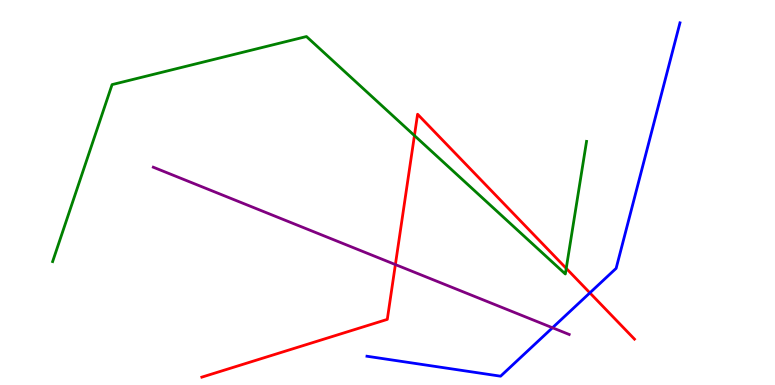[{'lines': ['blue', 'red'], 'intersections': [{'x': 7.61, 'y': 2.39}]}, {'lines': ['green', 'red'], 'intersections': [{'x': 5.35, 'y': 6.48}, {'x': 7.31, 'y': 3.03}]}, {'lines': ['purple', 'red'], 'intersections': [{'x': 5.1, 'y': 3.13}]}, {'lines': ['blue', 'green'], 'intersections': []}, {'lines': ['blue', 'purple'], 'intersections': [{'x': 7.13, 'y': 1.49}]}, {'lines': ['green', 'purple'], 'intersections': []}]